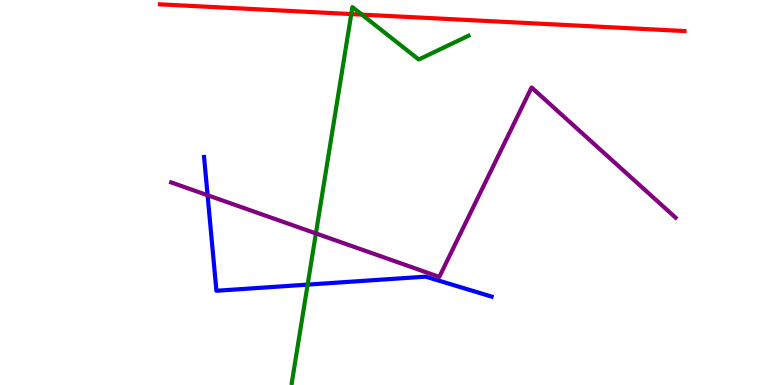[{'lines': ['blue', 'red'], 'intersections': []}, {'lines': ['green', 'red'], 'intersections': [{'x': 4.53, 'y': 9.63}, {'x': 4.67, 'y': 9.62}]}, {'lines': ['purple', 'red'], 'intersections': []}, {'lines': ['blue', 'green'], 'intersections': [{'x': 3.97, 'y': 2.61}]}, {'lines': ['blue', 'purple'], 'intersections': [{'x': 2.68, 'y': 4.93}]}, {'lines': ['green', 'purple'], 'intersections': [{'x': 4.08, 'y': 3.94}]}]